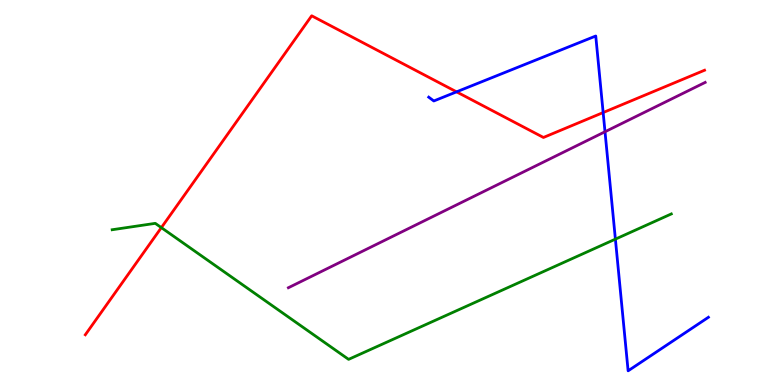[{'lines': ['blue', 'red'], 'intersections': [{'x': 5.89, 'y': 7.61}, {'x': 7.78, 'y': 7.08}]}, {'lines': ['green', 'red'], 'intersections': [{'x': 2.08, 'y': 4.09}]}, {'lines': ['purple', 'red'], 'intersections': []}, {'lines': ['blue', 'green'], 'intersections': [{'x': 7.94, 'y': 3.79}]}, {'lines': ['blue', 'purple'], 'intersections': [{'x': 7.81, 'y': 6.58}]}, {'lines': ['green', 'purple'], 'intersections': []}]